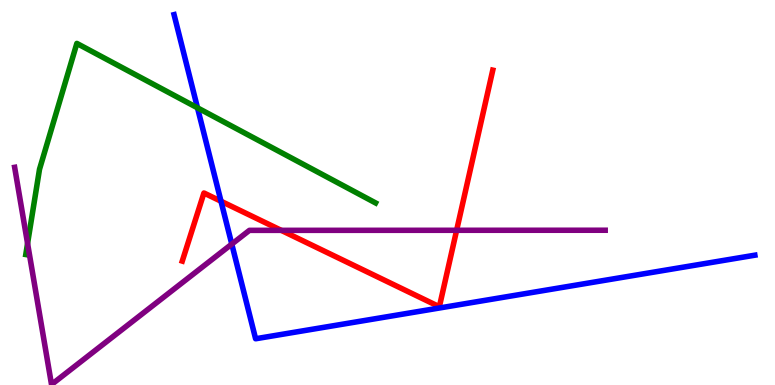[{'lines': ['blue', 'red'], 'intersections': [{'x': 2.85, 'y': 4.77}]}, {'lines': ['green', 'red'], 'intersections': []}, {'lines': ['purple', 'red'], 'intersections': [{'x': 3.63, 'y': 4.02}, {'x': 5.89, 'y': 4.02}]}, {'lines': ['blue', 'green'], 'intersections': [{'x': 2.55, 'y': 7.2}]}, {'lines': ['blue', 'purple'], 'intersections': [{'x': 2.99, 'y': 3.66}]}, {'lines': ['green', 'purple'], 'intersections': [{'x': 0.356, 'y': 3.68}]}]